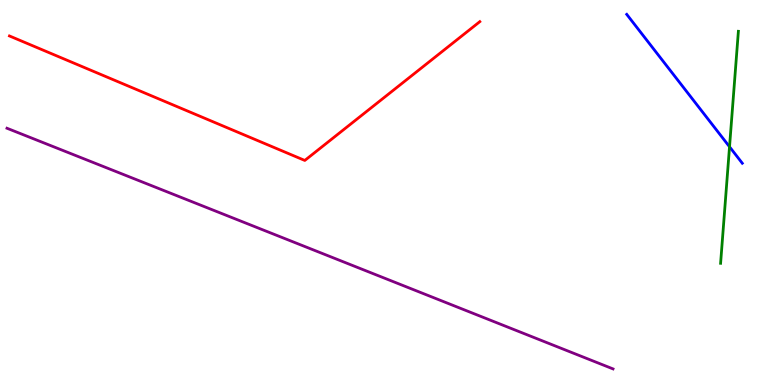[{'lines': ['blue', 'red'], 'intersections': []}, {'lines': ['green', 'red'], 'intersections': []}, {'lines': ['purple', 'red'], 'intersections': []}, {'lines': ['blue', 'green'], 'intersections': [{'x': 9.41, 'y': 6.19}]}, {'lines': ['blue', 'purple'], 'intersections': []}, {'lines': ['green', 'purple'], 'intersections': []}]